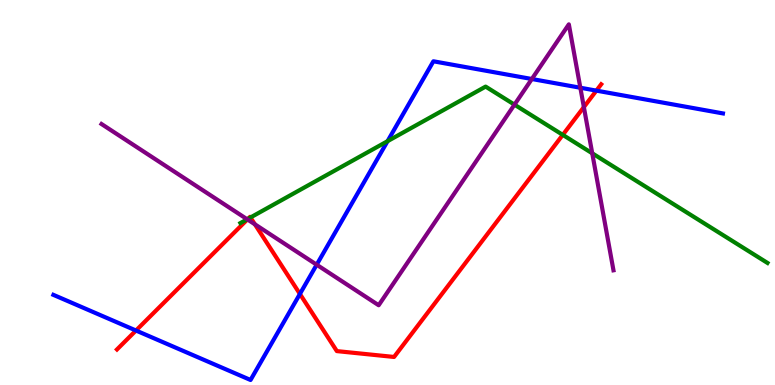[{'lines': ['blue', 'red'], 'intersections': [{'x': 1.75, 'y': 1.42}, {'x': 3.87, 'y': 2.36}, {'x': 7.7, 'y': 7.65}]}, {'lines': ['green', 'red'], 'intersections': [{'x': 3.2, 'y': 4.32}, {'x': 3.23, 'y': 4.35}, {'x': 7.26, 'y': 6.5}]}, {'lines': ['purple', 'red'], 'intersections': [{'x': 3.19, 'y': 4.3}, {'x': 3.29, 'y': 4.17}, {'x': 7.53, 'y': 7.22}]}, {'lines': ['blue', 'green'], 'intersections': [{'x': 5.0, 'y': 6.33}]}, {'lines': ['blue', 'purple'], 'intersections': [{'x': 4.09, 'y': 3.12}, {'x': 6.86, 'y': 7.95}, {'x': 7.49, 'y': 7.72}]}, {'lines': ['green', 'purple'], 'intersections': [{'x': 3.19, 'y': 4.3}, {'x': 6.64, 'y': 7.28}, {'x': 7.64, 'y': 6.02}]}]